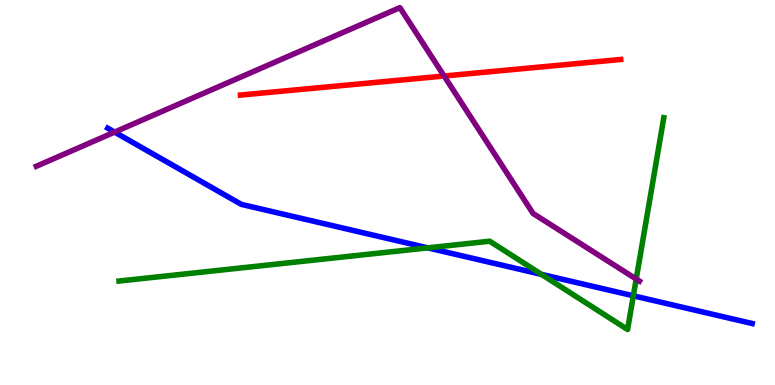[{'lines': ['blue', 'red'], 'intersections': []}, {'lines': ['green', 'red'], 'intersections': []}, {'lines': ['purple', 'red'], 'intersections': [{'x': 5.73, 'y': 8.03}]}, {'lines': ['blue', 'green'], 'intersections': [{'x': 5.52, 'y': 3.56}, {'x': 6.99, 'y': 2.87}, {'x': 8.17, 'y': 2.32}]}, {'lines': ['blue', 'purple'], 'intersections': [{'x': 1.48, 'y': 6.57}]}, {'lines': ['green', 'purple'], 'intersections': [{'x': 8.21, 'y': 2.75}]}]